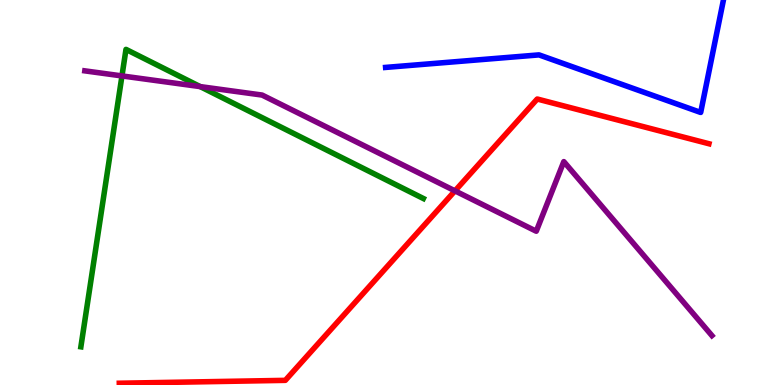[{'lines': ['blue', 'red'], 'intersections': []}, {'lines': ['green', 'red'], 'intersections': []}, {'lines': ['purple', 'red'], 'intersections': [{'x': 5.87, 'y': 5.04}]}, {'lines': ['blue', 'green'], 'intersections': []}, {'lines': ['blue', 'purple'], 'intersections': []}, {'lines': ['green', 'purple'], 'intersections': [{'x': 1.57, 'y': 8.03}, {'x': 2.58, 'y': 7.75}]}]